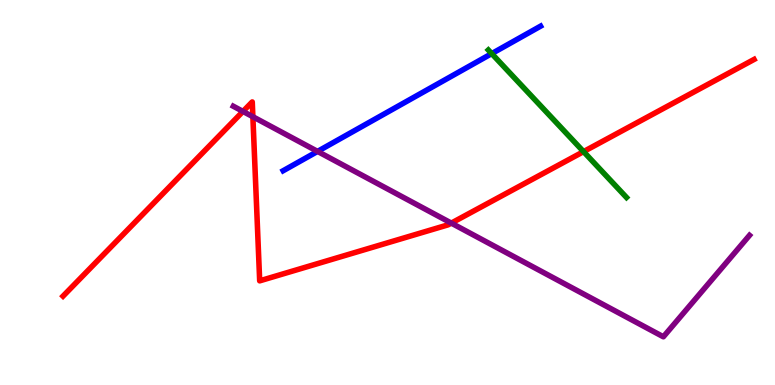[{'lines': ['blue', 'red'], 'intersections': []}, {'lines': ['green', 'red'], 'intersections': [{'x': 7.53, 'y': 6.06}]}, {'lines': ['purple', 'red'], 'intersections': [{'x': 3.14, 'y': 7.11}, {'x': 3.26, 'y': 6.97}, {'x': 5.82, 'y': 4.21}]}, {'lines': ['blue', 'green'], 'intersections': [{'x': 6.34, 'y': 8.61}]}, {'lines': ['blue', 'purple'], 'intersections': [{'x': 4.1, 'y': 6.07}]}, {'lines': ['green', 'purple'], 'intersections': []}]